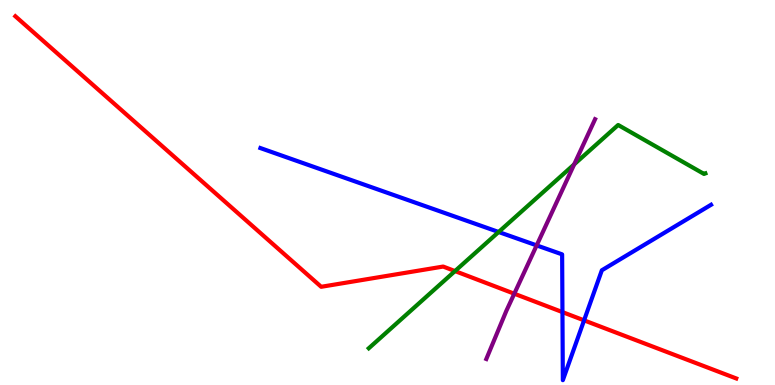[{'lines': ['blue', 'red'], 'intersections': [{'x': 7.26, 'y': 1.89}, {'x': 7.54, 'y': 1.68}]}, {'lines': ['green', 'red'], 'intersections': [{'x': 5.87, 'y': 2.96}]}, {'lines': ['purple', 'red'], 'intersections': [{'x': 6.64, 'y': 2.37}]}, {'lines': ['blue', 'green'], 'intersections': [{'x': 6.43, 'y': 3.97}]}, {'lines': ['blue', 'purple'], 'intersections': [{'x': 6.92, 'y': 3.63}]}, {'lines': ['green', 'purple'], 'intersections': [{'x': 7.41, 'y': 5.73}]}]